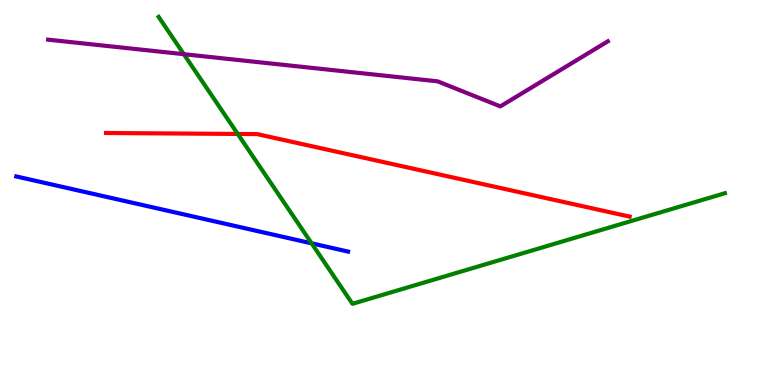[{'lines': ['blue', 'red'], 'intersections': []}, {'lines': ['green', 'red'], 'intersections': [{'x': 3.07, 'y': 6.52}]}, {'lines': ['purple', 'red'], 'intersections': []}, {'lines': ['blue', 'green'], 'intersections': [{'x': 4.02, 'y': 3.68}]}, {'lines': ['blue', 'purple'], 'intersections': []}, {'lines': ['green', 'purple'], 'intersections': [{'x': 2.37, 'y': 8.59}]}]